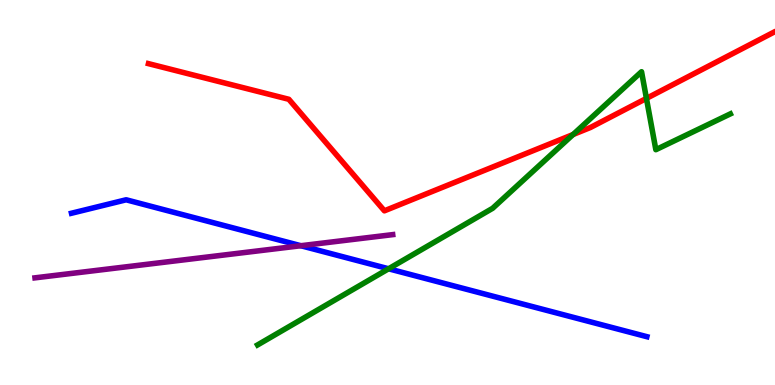[{'lines': ['blue', 'red'], 'intersections': []}, {'lines': ['green', 'red'], 'intersections': [{'x': 7.39, 'y': 6.51}, {'x': 8.34, 'y': 7.44}]}, {'lines': ['purple', 'red'], 'intersections': []}, {'lines': ['blue', 'green'], 'intersections': [{'x': 5.01, 'y': 3.02}]}, {'lines': ['blue', 'purple'], 'intersections': [{'x': 3.88, 'y': 3.62}]}, {'lines': ['green', 'purple'], 'intersections': []}]